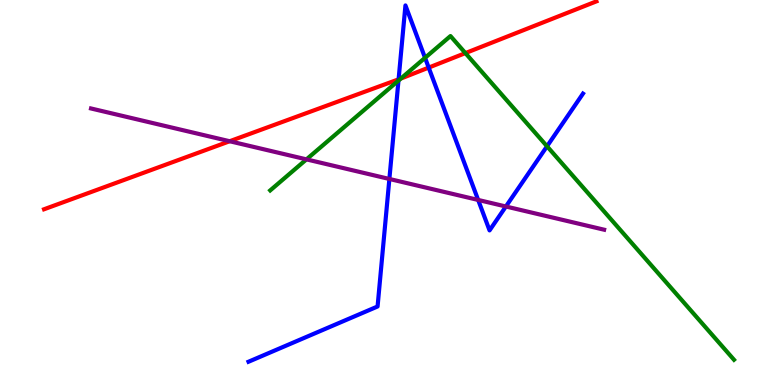[{'lines': ['blue', 'red'], 'intersections': [{'x': 5.14, 'y': 7.94}, {'x': 5.53, 'y': 8.24}]}, {'lines': ['green', 'red'], 'intersections': [{'x': 5.17, 'y': 7.96}, {'x': 6.01, 'y': 8.62}]}, {'lines': ['purple', 'red'], 'intersections': [{'x': 2.96, 'y': 6.33}]}, {'lines': ['blue', 'green'], 'intersections': [{'x': 5.14, 'y': 7.91}, {'x': 5.48, 'y': 8.5}, {'x': 7.06, 'y': 6.2}]}, {'lines': ['blue', 'purple'], 'intersections': [{'x': 5.02, 'y': 5.35}, {'x': 6.17, 'y': 4.81}, {'x': 6.53, 'y': 4.64}]}, {'lines': ['green', 'purple'], 'intersections': [{'x': 3.95, 'y': 5.86}]}]